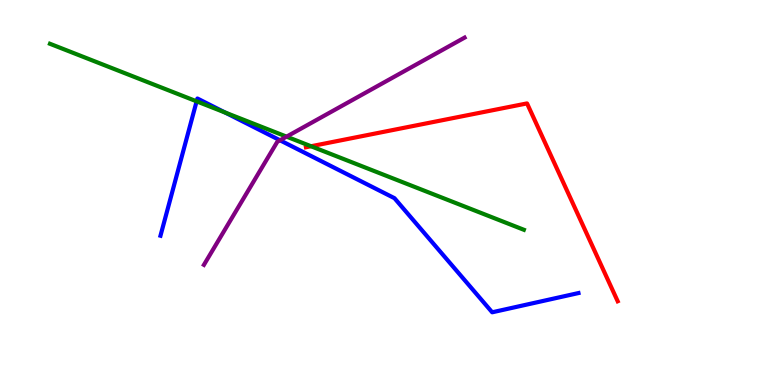[{'lines': ['blue', 'red'], 'intersections': []}, {'lines': ['green', 'red'], 'intersections': [{'x': 4.01, 'y': 6.2}]}, {'lines': ['purple', 'red'], 'intersections': []}, {'lines': ['blue', 'green'], 'intersections': [{'x': 2.54, 'y': 7.37}, {'x': 2.9, 'y': 7.08}]}, {'lines': ['blue', 'purple'], 'intersections': [{'x': 3.61, 'y': 6.36}]}, {'lines': ['green', 'purple'], 'intersections': [{'x': 3.7, 'y': 6.45}]}]